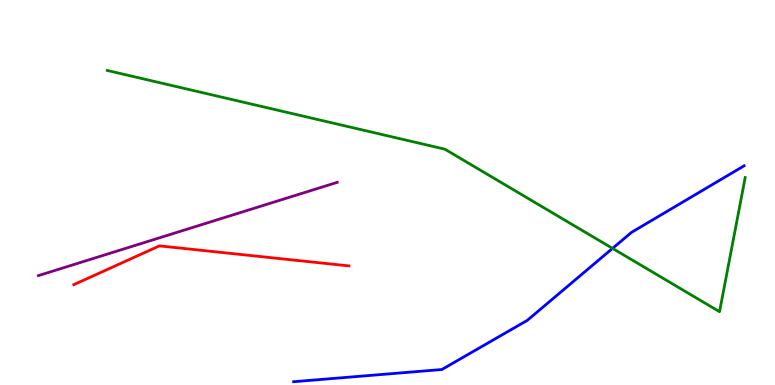[{'lines': ['blue', 'red'], 'intersections': []}, {'lines': ['green', 'red'], 'intersections': []}, {'lines': ['purple', 'red'], 'intersections': []}, {'lines': ['blue', 'green'], 'intersections': [{'x': 7.9, 'y': 3.55}]}, {'lines': ['blue', 'purple'], 'intersections': []}, {'lines': ['green', 'purple'], 'intersections': []}]